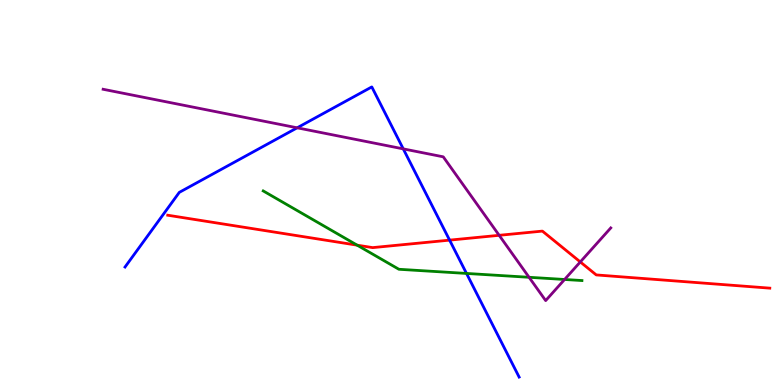[{'lines': ['blue', 'red'], 'intersections': [{'x': 5.8, 'y': 3.76}]}, {'lines': ['green', 'red'], 'intersections': [{'x': 4.61, 'y': 3.63}]}, {'lines': ['purple', 'red'], 'intersections': [{'x': 6.44, 'y': 3.89}, {'x': 7.49, 'y': 3.2}]}, {'lines': ['blue', 'green'], 'intersections': [{'x': 6.02, 'y': 2.9}]}, {'lines': ['blue', 'purple'], 'intersections': [{'x': 3.83, 'y': 6.68}, {'x': 5.2, 'y': 6.13}]}, {'lines': ['green', 'purple'], 'intersections': [{'x': 6.83, 'y': 2.8}, {'x': 7.28, 'y': 2.74}]}]